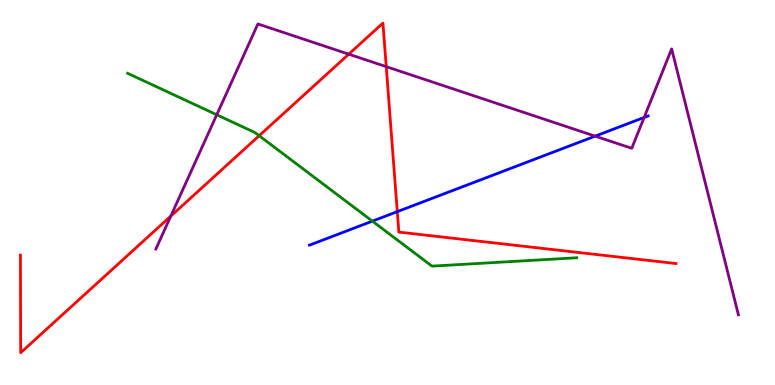[{'lines': ['blue', 'red'], 'intersections': [{'x': 5.13, 'y': 4.5}]}, {'lines': ['green', 'red'], 'intersections': [{'x': 3.34, 'y': 6.47}]}, {'lines': ['purple', 'red'], 'intersections': [{'x': 2.2, 'y': 4.39}, {'x': 4.5, 'y': 8.59}, {'x': 4.98, 'y': 8.27}]}, {'lines': ['blue', 'green'], 'intersections': [{'x': 4.8, 'y': 4.26}]}, {'lines': ['blue', 'purple'], 'intersections': [{'x': 7.68, 'y': 6.46}, {'x': 8.31, 'y': 6.95}]}, {'lines': ['green', 'purple'], 'intersections': [{'x': 2.8, 'y': 7.02}]}]